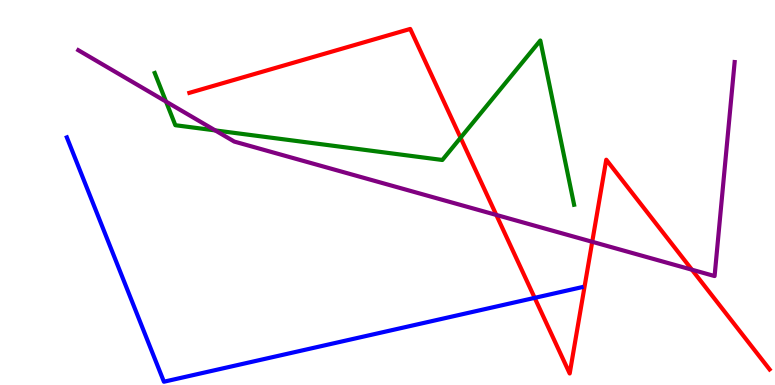[{'lines': ['blue', 'red'], 'intersections': [{'x': 6.9, 'y': 2.26}]}, {'lines': ['green', 'red'], 'intersections': [{'x': 5.94, 'y': 6.42}]}, {'lines': ['purple', 'red'], 'intersections': [{'x': 6.4, 'y': 4.42}, {'x': 7.64, 'y': 3.72}, {'x': 8.93, 'y': 2.99}]}, {'lines': ['blue', 'green'], 'intersections': []}, {'lines': ['blue', 'purple'], 'intersections': []}, {'lines': ['green', 'purple'], 'intersections': [{'x': 2.14, 'y': 7.36}, {'x': 2.78, 'y': 6.61}]}]